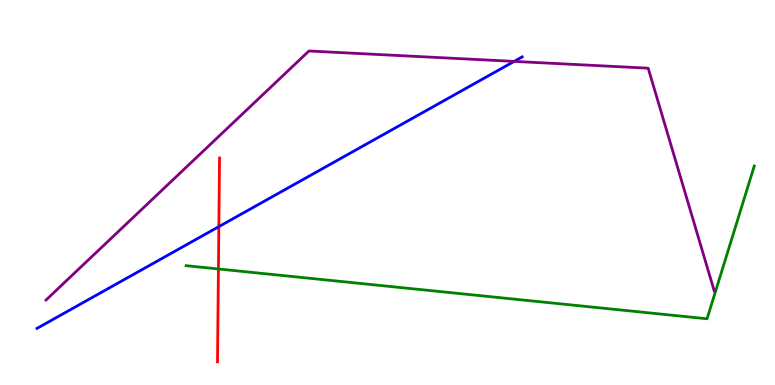[{'lines': ['blue', 'red'], 'intersections': [{'x': 2.82, 'y': 4.11}]}, {'lines': ['green', 'red'], 'intersections': [{'x': 2.82, 'y': 3.01}]}, {'lines': ['purple', 'red'], 'intersections': []}, {'lines': ['blue', 'green'], 'intersections': []}, {'lines': ['blue', 'purple'], 'intersections': [{'x': 6.63, 'y': 8.41}]}, {'lines': ['green', 'purple'], 'intersections': []}]